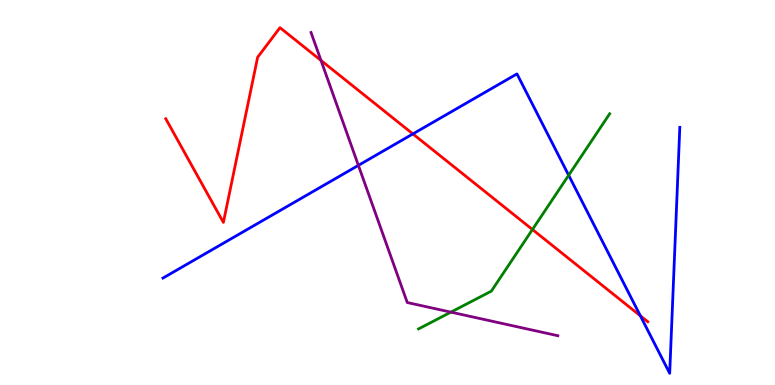[{'lines': ['blue', 'red'], 'intersections': [{'x': 5.33, 'y': 6.52}, {'x': 8.26, 'y': 1.8}]}, {'lines': ['green', 'red'], 'intersections': [{'x': 6.87, 'y': 4.04}]}, {'lines': ['purple', 'red'], 'intersections': [{'x': 4.14, 'y': 8.43}]}, {'lines': ['blue', 'green'], 'intersections': [{'x': 7.34, 'y': 5.45}]}, {'lines': ['blue', 'purple'], 'intersections': [{'x': 4.62, 'y': 5.7}]}, {'lines': ['green', 'purple'], 'intersections': [{'x': 5.82, 'y': 1.89}]}]